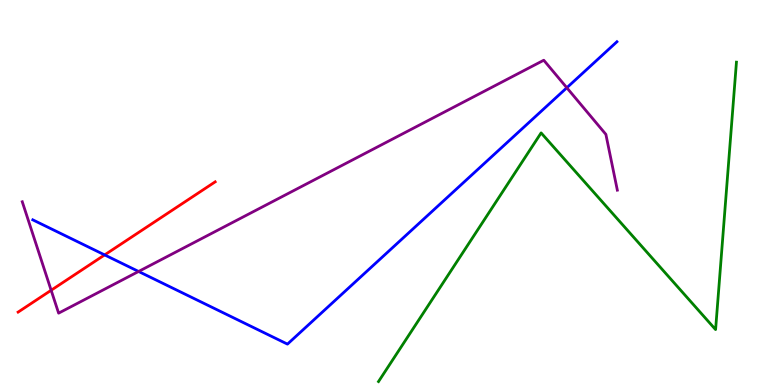[{'lines': ['blue', 'red'], 'intersections': [{'x': 1.35, 'y': 3.38}]}, {'lines': ['green', 'red'], 'intersections': []}, {'lines': ['purple', 'red'], 'intersections': [{'x': 0.66, 'y': 2.46}]}, {'lines': ['blue', 'green'], 'intersections': []}, {'lines': ['blue', 'purple'], 'intersections': [{'x': 1.79, 'y': 2.95}, {'x': 7.31, 'y': 7.72}]}, {'lines': ['green', 'purple'], 'intersections': []}]